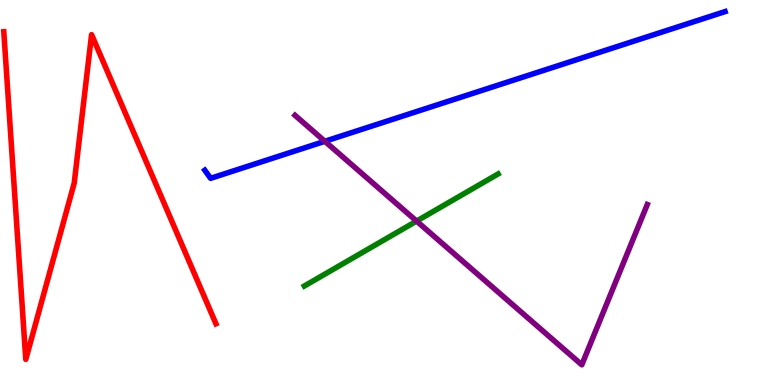[{'lines': ['blue', 'red'], 'intersections': []}, {'lines': ['green', 'red'], 'intersections': []}, {'lines': ['purple', 'red'], 'intersections': []}, {'lines': ['blue', 'green'], 'intersections': []}, {'lines': ['blue', 'purple'], 'intersections': [{'x': 4.19, 'y': 6.33}]}, {'lines': ['green', 'purple'], 'intersections': [{'x': 5.38, 'y': 4.26}]}]